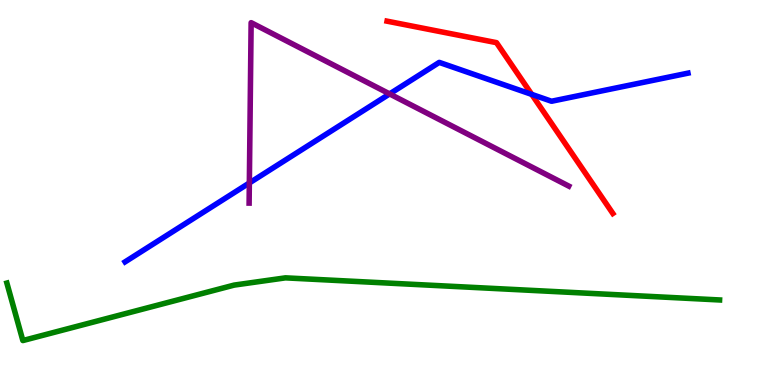[{'lines': ['blue', 'red'], 'intersections': [{'x': 6.86, 'y': 7.55}]}, {'lines': ['green', 'red'], 'intersections': []}, {'lines': ['purple', 'red'], 'intersections': []}, {'lines': ['blue', 'green'], 'intersections': []}, {'lines': ['blue', 'purple'], 'intersections': [{'x': 3.22, 'y': 5.25}, {'x': 5.03, 'y': 7.56}]}, {'lines': ['green', 'purple'], 'intersections': []}]